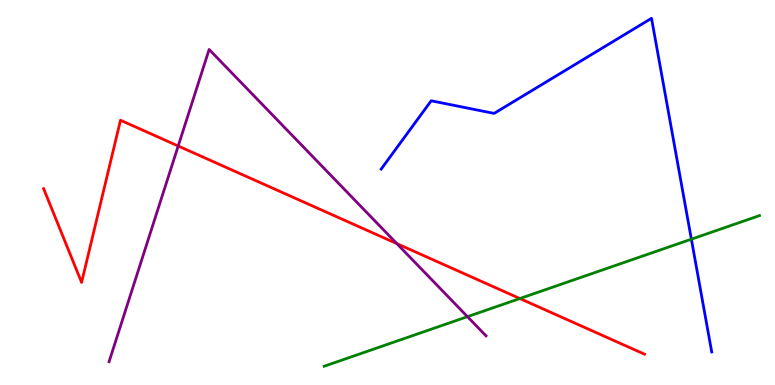[{'lines': ['blue', 'red'], 'intersections': []}, {'lines': ['green', 'red'], 'intersections': [{'x': 6.71, 'y': 2.25}]}, {'lines': ['purple', 'red'], 'intersections': [{'x': 2.3, 'y': 6.21}, {'x': 5.12, 'y': 3.67}]}, {'lines': ['blue', 'green'], 'intersections': [{'x': 8.92, 'y': 3.79}]}, {'lines': ['blue', 'purple'], 'intersections': []}, {'lines': ['green', 'purple'], 'intersections': [{'x': 6.03, 'y': 1.78}]}]